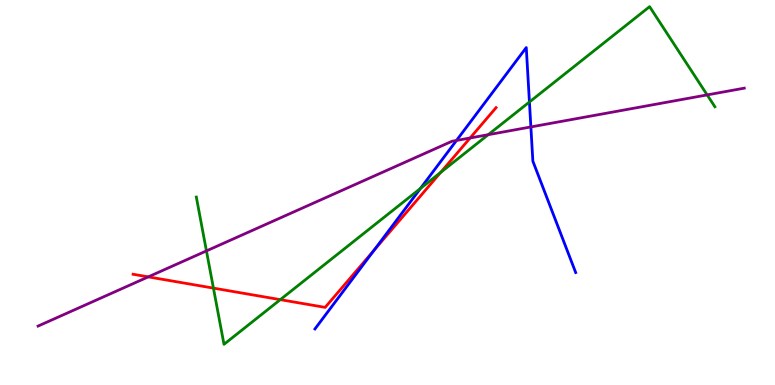[{'lines': ['blue', 'red'], 'intersections': [{'x': 4.83, 'y': 3.5}]}, {'lines': ['green', 'red'], 'intersections': [{'x': 2.75, 'y': 2.52}, {'x': 3.62, 'y': 2.22}, {'x': 5.69, 'y': 5.52}]}, {'lines': ['purple', 'red'], 'intersections': [{'x': 1.91, 'y': 2.81}, {'x': 6.07, 'y': 6.42}]}, {'lines': ['blue', 'green'], 'intersections': [{'x': 5.43, 'y': 5.11}, {'x': 6.83, 'y': 7.35}]}, {'lines': ['blue', 'purple'], 'intersections': [{'x': 5.89, 'y': 6.35}, {'x': 6.85, 'y': 6.7}]}, {'lines': ['green', 'purple'], 'intersections': [{'x': 2.66, 'y': 3.48}, {'x': 6.3, 'y': 6.5}, {'x': 9.12, 'y': 7.53}]}]